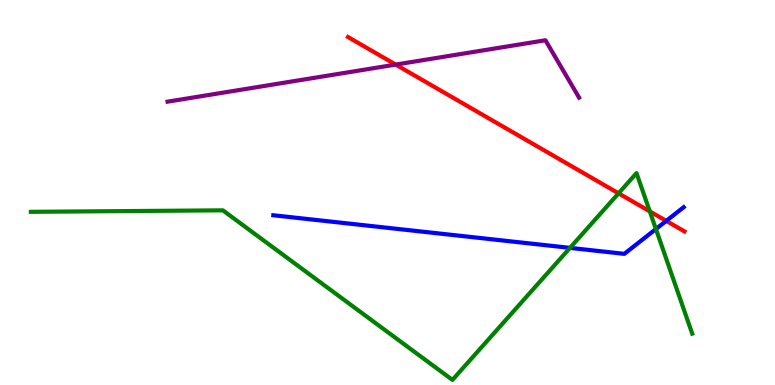[{'lines': ['blue', 'red'], 'intersections': [{'x': 8.6, 'y': 4.26}]}, {'lines': ['green', 'red'], 'intersections': [{'x': 7.98, 'y': 4.98}, {'x': 8.38, 'y': 4.51}]}, {'lines': ['purple', 'red'], 'intersections': [{'x': 5.11, 'y': 8.32}]}, {'lines': ['blue', 'green'], 'intersections': [{'x': 7.35, 'y': 3.56}, {'x': 8.46, 'y': 4.05}]}, {'lines': ['blue', 'purple'], 'intersections': []}, {'lines': ['green', 'purple'], 'intersections': []}]